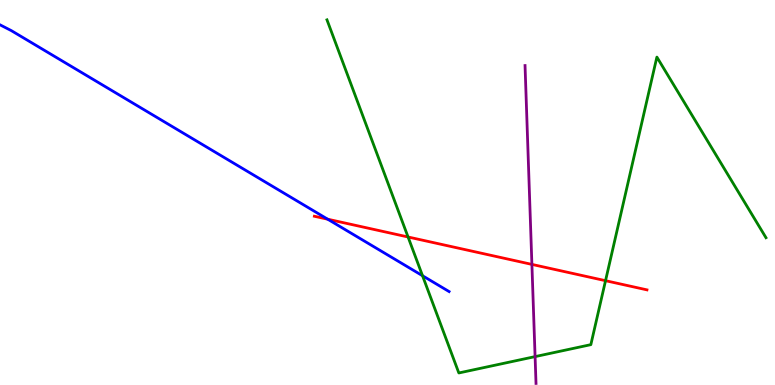[{'lines': ['blue', 'red'], 'intersections': [{'x': 4.23, 'y': 4.31}]}, {'lines': ['green', 'red'], 'intersections': [{'x': 5.27, 'y': 3.84}, {'x': 7.81, 'y': 2.71}]}, {'lines': ['purple', 'red'], 'intersections': [{'x': 6.86, 'y': 3.13}]}, {'lines': ['blue', 'green'], 'intersections': [{'x': 5.45, 'y': 2.84}]}, {'lines': ['blue', 'purple'], 'intersections': []}, {'lines': ['green', 'purple'], 'intersections': [{'x': 6.9, 'y': 0.737}]}]